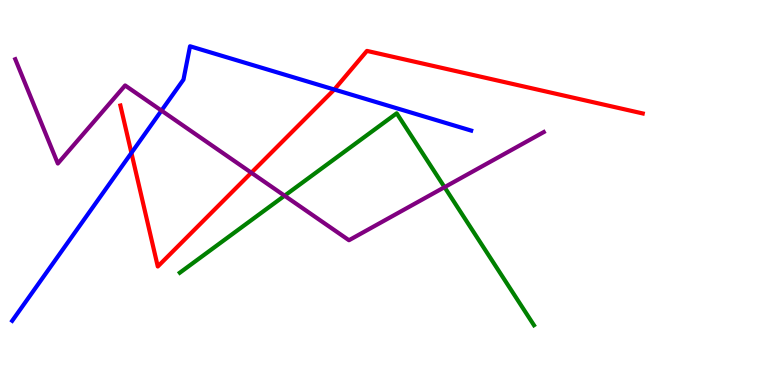[{'lines': ['blue', 'red'], 'intersections': [{'x': 1.7, 'y': 6.03}, {'x': 4.31, 'y': 7.67}]}, {'lines': ['green', 'red'], 'intersections': []}, {'lines': ['purple', 'red'], 'intersections': [{'x': 3.24, 'y': 5.51}]}, {'lines': ['blue', 'green'], 'intersections': []}, {'lines': ['blue', 'purple'], 'intersections': [{'x': 2.08, 'y': 7.13}]}, {'lines': ['green', 'purple'], 'intersections': [{'x': 3.67, 'y': 4.92}, {'x': 5.74, 'y': 5.14}]}]